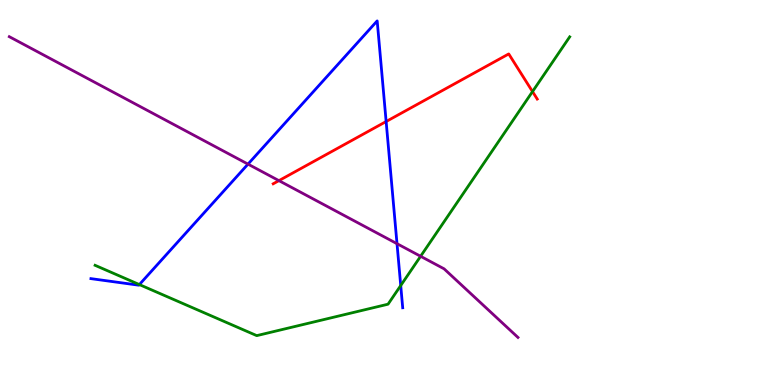[{'lines': ['blue', 'red'], 'intersections': [{'x': 4.98, 'y': 6.84}]}, {'lines': ['green', 'red'], 'intersections': [{'x': 6.87, 'y': 7.62}]}, {'lines': ['purple', 'red'], 'intersections': [{'x': 3.6, 'y': 5.31}]}, {'lines': ['blue', 'green'], 'intersections': [{'x': 1.8, 'y': 2.61}, {'x': 5.17, 'y': 2.58}]}, {'lines': ['blue', 'purple'], 'intersections': [{'x': 3.2, 'y': 5.74}, {'x': 5.12, 'y': 3.67}]}, {'lines': ['green', 'purple'], 'intersections': [{'x': 5.43, 'y': 3.34}]}]